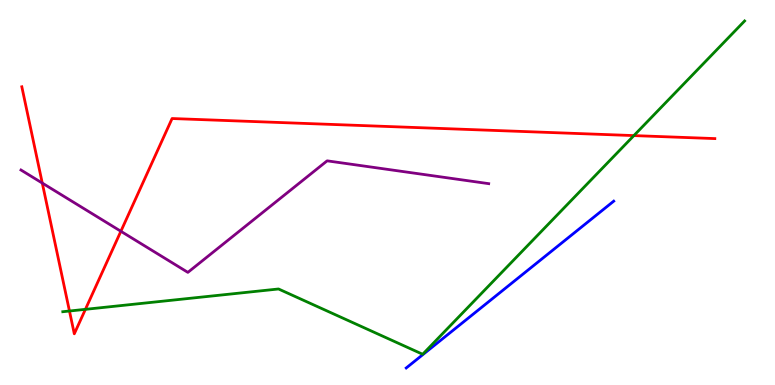[{'lines': ['blue', 'red'], 'intersections': []}, {'lines': ['green', 'red'], 'intersections': [{'x': 0.896, 'y': 1.92}, {'x': 1.1, 'y': 1.97}, {'x': 8.18, 'y': 6.48}]}, {'lines': ['purple', 'red'], 'intersections': [{'x': 0.546, 'y': 5.24}, {'x': 1.56, 'y': 3.99}]}, {'lines': ['blue', 'green'], 'intersections': []}, {'lines': ['blue', 'purple'], 'intersections': []}, {'lines': ['green', 'purple'], 'intersections': []}]